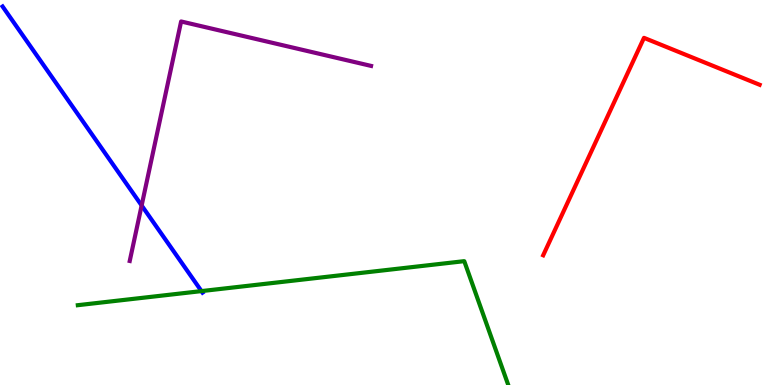[{'lines': ['blue', 'red'], 'intersections': []}, {'lines': ['green', 'red'], 'intersections': []}, {'lines': ['purple', 'red'], 'intersections': []}, {'lines': ['blue', 'green'], 'intersections': [{'x': 2.6, 'y': 2.44}]}, {'lines': ['blue', 'purple'], 'intersections': [{'x': 1.83, 'y': 4.66}]}, {'lines': ['green', 'purple'], 'intersections': []}]